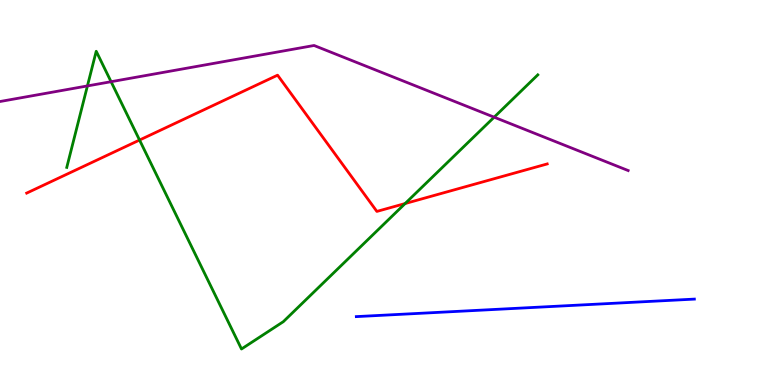[{'lines': ['blue', 'red'], 'intersections': []}, {'lines': ['green', 'red'], 'intersections': [{'x': 1.8, 'y': 6.36}, {'x': 5.23, 'y': 4.71}]}, {'lines': ['purple', 'red'], 'intersections': []}, {'lines': ['blue', 'green'], 'intersections': []}, {'lines': ['blue', 'purple'], 'intersections': []}, {'lines': ['green', 'purple'], 'intersections': [{'x': 1.13, 'y': 7.77}, {'x': 1.43, 'y': 7.88}, {'x': 6.38, 'y': 6.96}]}]